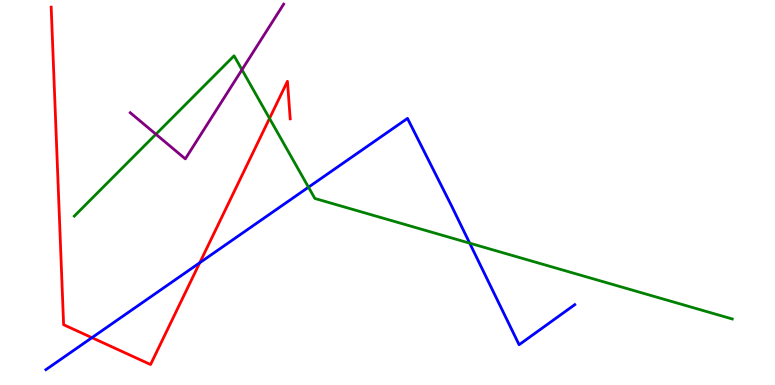[{'lines': ['blue', 'red'], 'intersections': [{'x': 1.19, 'y': 1.23}, {'x': 2.58, 'y': 3.18}]}, {'lines': ['green', 'red'], 'intersections': [{'x': 3.48, 'y': 6.92}]}, {'lines': ['purple', 'red'], 'intersections': []}, {'lines': ['blue', 'green'], 'intersections': [{'x': 3.98, 'y': 5.14}, {'x': 6.06, 'y': 3.68}]}, {'lines': ['blue', 'purple'], 'intersections': []}, {'lines': ['green', 'purple'], 'intersections': [{'x': 2.01, 'y': 6.51}, {'x': 3.12, 'y': 8.19}]}]